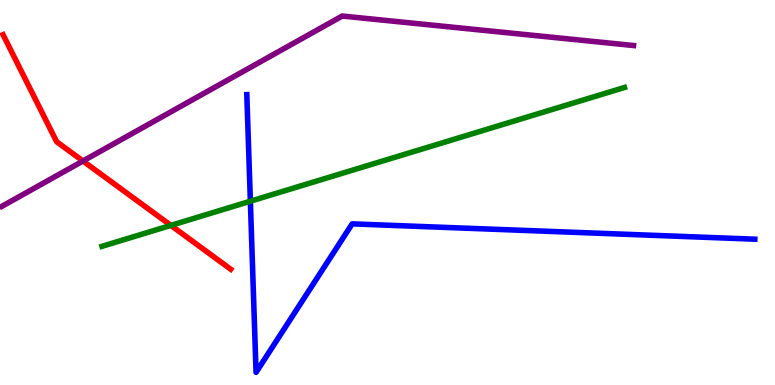[{'lines': ['blue', 'red'], 'intersections': []}, {'lines': ['green', 'red'], 'intersections': [{'x': 2.2, 'y': 4.15}]}, {'lines': ['purple', 'red'], 'intersections': [{'x': 1.07, 'y': 5.82}]}, {'lines': ['blue', 'green'], 'intersections': [{'x': 3.23, 'y': 4.77}]}, {'lines': ['blue', 'purple'], 'intersections': []}, {'lines': ['green', 'purple'], 'intersections': []}]